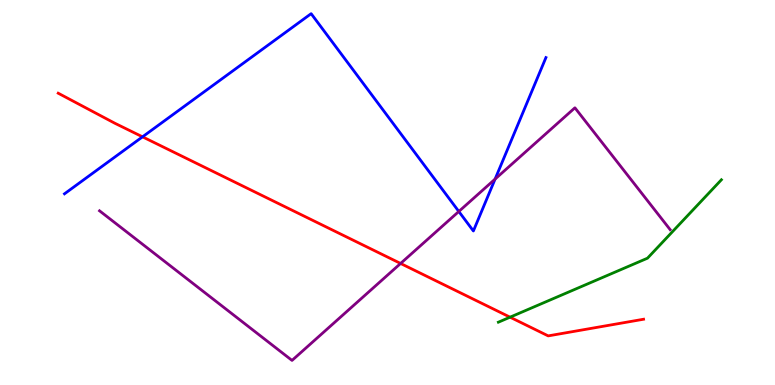[{'lines': ['blue', 'red'], 'intersections': [{'x': 1.84, 'y': 6.45}]}, {'lines': ['green', 'red'], 'intersections': [{'x': 6.58, 'y': 1.76}]}, {'lines': ['purple', 'red'], 'intersections': [{'x': 5.17, 'y': 3.16}]}, {'lines': ['blue', 'green'], 'intersections': []}, {'lines': ['blue', 'purple'], 'intersections': [{'x': 5.92, 'y': 4.51}, {'x': 6.39, 'y': 5.35}]}, {'lines': ['green', 'purple'], 'intersections': []}]